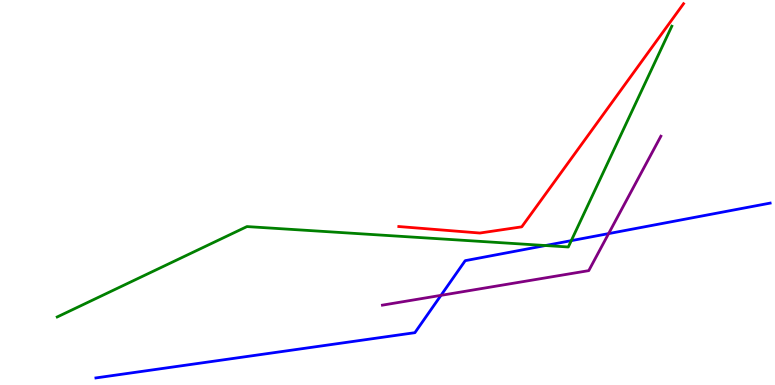[{'lines': ['blue', 'red'], 'intersections': []}, {'lines': ['green', 'red'], 'intersections': []}, {'lines': ['purple', 'red'], 'intersections': []}, {'lines': ['blue', 'green'], 'intersections': [{'x': 7.04, 'y': 3.62}, {'x': 7.37, 'y': 3.75}]}, {'lines': ['blue', 'purple'], 'intersections': [{'x': 5.69, 'y': 2.33}, {'x': 7.85, 'y': 3.93}]}, {'lines': ['green', 'purple'], 'intersections': []}]